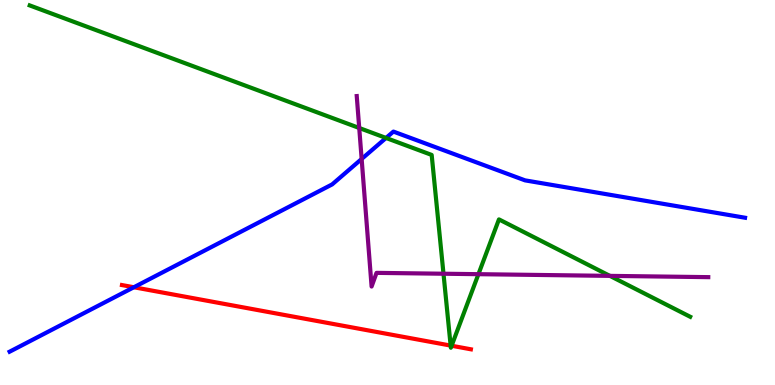[{'lines': ['blue', 'red'], 'intersections': [{'x': 1.73, 'y': 2.54}]}, {'lines': ['green', 'red'], 'intersections': [{'x': 5.81, 'y': 1.02}, {'x': 5.83, 'y': 1.02}]}, {'lines': ['purple', 'red'], 'intersections': []}, {'lines': ['blue', 'green'], 'intersections': [{'x': 4.98, 'y': 6.42}]}, {'lines': ['blue', 'purple'], 'intersections': [{'x': 4.67, 'y': 5.87}]}, {'lines': ['green', 'purple'], 'intersections': [{'x': 4.64, 'y': 6.68}, {'x': 5.72, 'y': 2.89}, {'x': 6.17, 'y': 2.88}, {'x': 7.87, 'y': 2.83}]}]